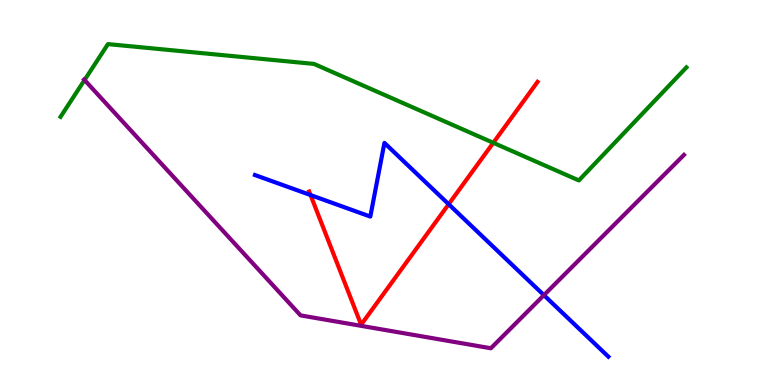[{'lines': ['blue', 'red'], 'intersections': [{'x': 4.01, 'y': 4.93}, {'x': 5.79, 'y': 4.7}]}, {'lines': ['green', 'red'], 'intersections': [{'x': 6.37, 'y': 6.29}]}, {'lines': ['purple', 'red'], 'intersections': []}, {'lines': ['blue', 'green'], 'intersections': []}, {'lines': ['blue', 'purple'], 'intersections': [{'x': 7.02, 'y': 2.33}]}, {'lines': ['green', 'purple'], 'intersections': [{'x': 1.09, 'y': 7.92}]}]